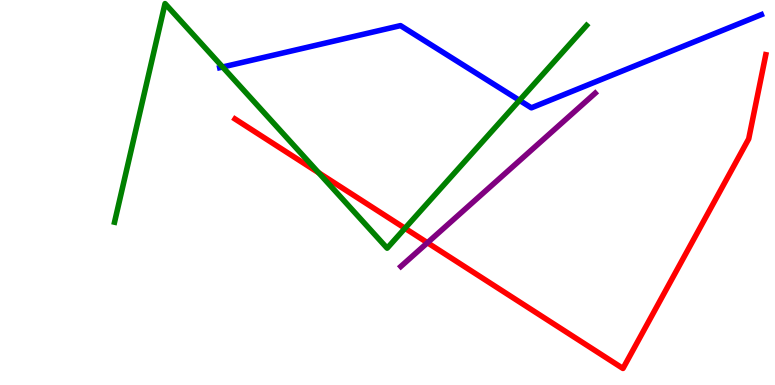[{'lines': ['blue', 'red'], 'intersections': []}, {'lines': ['green', 'red'], 'intersections': [{'x': 4.11, 'y': 5.51}, {'x': 5.23, 'y': 4.07}]}, {'lines': ['purple', 'red'], 'intersections': [{'x': 5.52, 'y': 3.7}]}, {'lines': ['blue', 'green'], 'intersections': [{'x': 2.87, 'y': 8.26}, {'x': 6.7, 'y': 7.39}]}, {'lines': ['blue', 'purple'], 'intersections': []}, {'lines': ['green', 'purple'], 'intersections': []}]